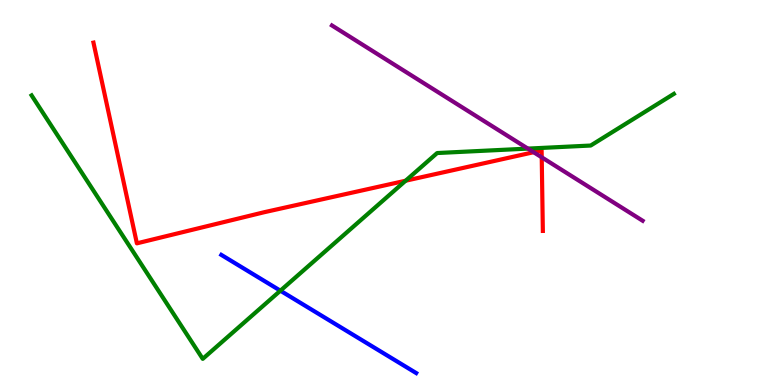[{'lines': ['blue', 'red'], 'intersections': []}, {'lines': ['green', 'red'], 'intersections': [{'x': 5.23, 'y': 5.31}]}, {'lines': ['purple', 'red'], 'intersections': [{'x': 6.89, 'y': 6.05}, {'x': 6.99, 'y': 5.91}]}, {'lines': ['blue', 'green'], 'intersections': [{'x': 3.62, 'y': 2.45}]}, {'lines': ['blue', 'purple'], 'intersections': []}, {'lines': ['green', 'purple'], 'intersections': [{'x': 6.81, 'y': 6.14}]}]